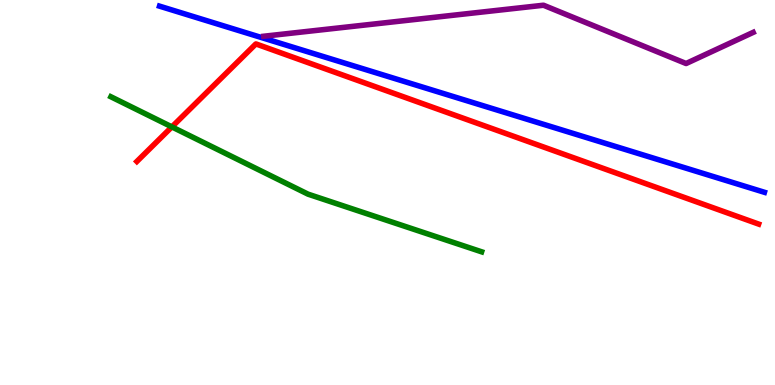[{'lines': ['blue', 'red'], 'intersections': []}, {'lines': ['green', 'red'], 'intersections': [{'x': 2.22, 'y': 6.7}]}, {'lines': ['purple', 'red'], 'intersections': []}, {'lines': ['blue', 'green'], 'intersections': []}, {'lines': ['blue', 'purple'], 'intersections': []}, {'lines': ['green', 'purple'], 'intersections': []}]